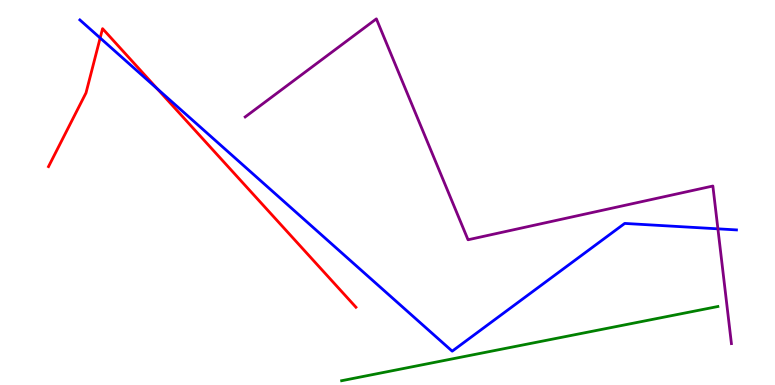[{'lines': ['blue', 'red'], 'intersections': [{'x': 1.29, 'y': 9.01}, {'x': 2.03, 'y': 7.7}]}, {'lines': ['green', 'red'], 'intersections': []}, {'lines': ['purple', 'red'], 'intersections': []}, {'lines': ['blue', 'green'], 'intersections': []}, {'lines': ['blue', 'purple'], 'intersections': [{'x': 9.26, 'y': 4.06}]}, {'lines': ['green', 'purple'], 'intersections': []}]